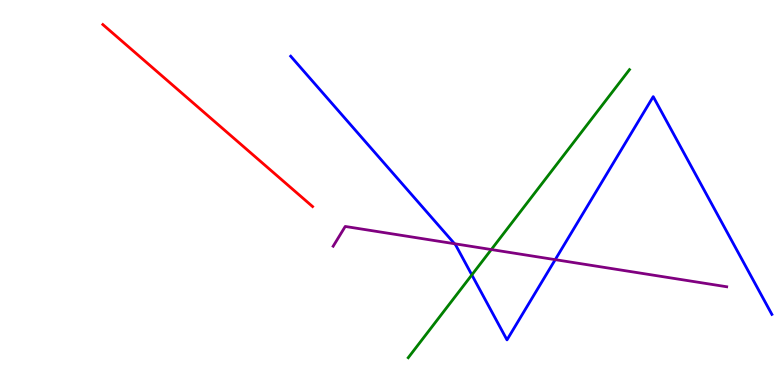[{'lines': ['blue', 'red'], 'intersections': []}, {'lines': ['green', 'red'], 'intersections': []}, {'lines': ['purple', 'red'], 'intersections': []}, {'lines': ['blue', 'green'], 'intersections': [{'x': 6.09, 'y': 2.86}]}, {'lines': ['blue', 'purple'], 'intersections': [{'x': 5.87, 'y': 3.67}, {'x': 7.16, 'y': 3.26}]}, {'lines': ['green', 'purple'], 'intersections': [{'x': 6.34, 'y': 3.52}]}]